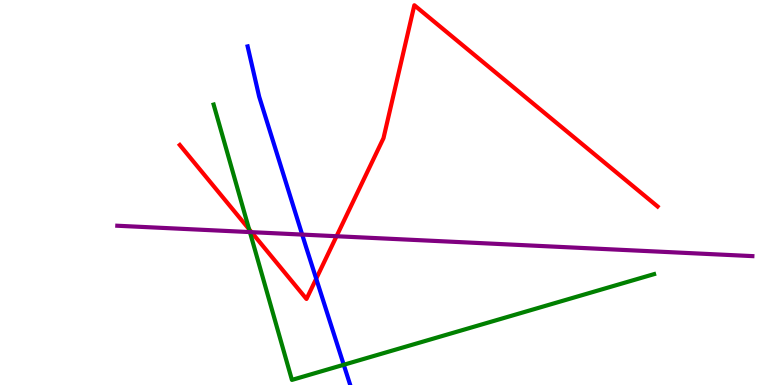[{'lines': ['blue', 'red'], 'intersections': [{'x': 4.08, 'y': 2.76}]}, {'lines': ['green', 'red'], 'intersections': [{'x': 3.21, 'y': 4.05}]}, {'lines': ['purple', 'red'], 'intersections': [{'x': 3.25, 'y': 3.97}, {'x': 4.34, 'y': 3.86}]}, {'lines': ['blue', 'green'], 'intersections': [{'x': 4.44, 'y': 0.526}]}, {'lines': ['blue', 'purple'], 'intersections': [{'x': 3.9, 'y': 3.91}]}, {'lines': ['green', 'purple'], 'intersections': [{'x': 3.22, 'y': 3.97}]}]